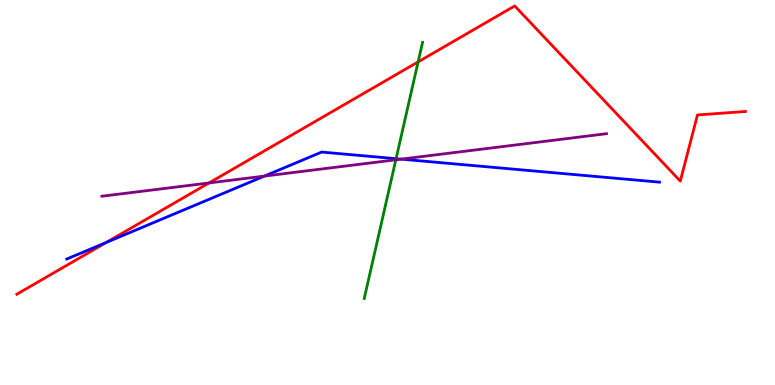[{'lines': ['blue', 'red'], 'intersections': [{'x': 1.37, 'y': 3.7}]}, {'lines': ['green', 'red'], 'intersections': [{'x': 5.4, 'y': 8.39}]}, {'lines': ['purple', 'red'], 'intersections': [{'x': 2.7, 'y': 5.25}]}, {'lines': ['blue', 'green'], 'intersections': [{'x': 5.11, 'y': 5.88}]}, {'lines': ['blue', 'purple'], 'intersections': [{'x': 3.41, 'y': 5.43}, {'x': 5.18, 'y': 5.87}]}, {'lines': ['green', 'purple'], 'intersections': [{'x': 5.11, 'y': 5.85}]}]